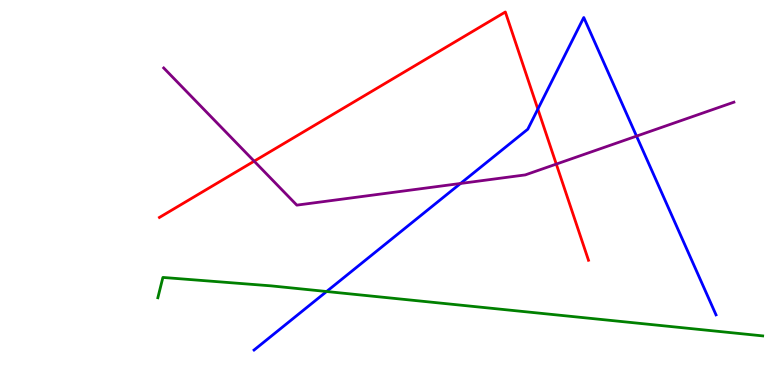[{'lines': ['blue', 'red'], 'intersections': [{'x': 6.94, 'y': 7.17}]}, {'lines': ['green', 'red'], 'intersections': []}, {'lines': ['purple', 'red'], 'intersections': [{'x': 3.28, 'y': 5.81}, {'x': 7.18, 'y': 5.74}]}, {'lines': ['blue', 'green'], 'intersections': [{'x': 4.21, 'y': 2.43}]}, {'lines': ['blue', 'purple'], 'intersections': [{'x': 5.94, 'y': 5.23}, {'x': 8.21, 'y': 6.46}]}, {'lines': ['green', 'purple'], 'intersections': []}]